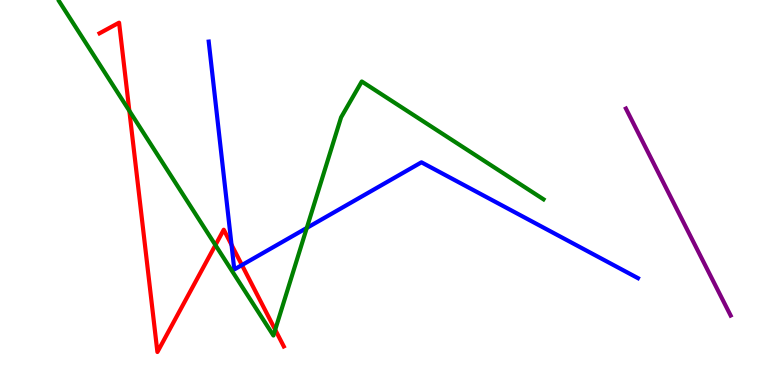[{'lines': ['blue', 'red'], 'intersections': [{'x': 2.99, 'y': 3.64}, {'x': 3.12, 'y': 3.12}]}, {'lines': ['green', 'red'], 'intersections': [{'x': 1.67, 'y': 7.12}, {'x': 2.78, 'y': 3.63}, {'x': 3.55, 'y': 1.44}]}, {'lines': ['purple', 'red'], 'intersections': []}, {'lines': ['blue', 'green'], 'intersections': [{'x': 3.96, 'y': 4.08}]}, {'lines': ['blue', 'purple'], 'intersections': []}, {'lines': ['green', 'purple'], 'intersections': []}]